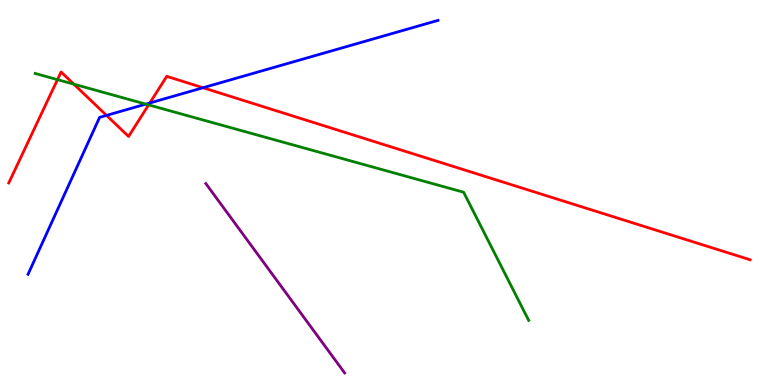[{'lines': ['blue', 'red'], 'intersections': [{'x': 1.37, 'y': 7.0}, {'x': 1.93, 'y': 7.33}, {'x': 2.62, 'y': 7.72}]}, {'lines': ['green', 'red'], 'intersections': [{'x': 0.742, 'y': 7.93}, {'x': 0.953, 'y': 7.81}, {'x': 1.92, 'y': 7.28}]}, {'lines': ['purple', 'red'], 'intersections': []}, {'lines': ['blue', 'green'], 'intersections': [{'x': 1.88, 'y': 7.3}]}, {'lines': ['blue', 'purple'], 'intersections': []}, {'lines': ['green', 'purple'], 'intersections': []}]